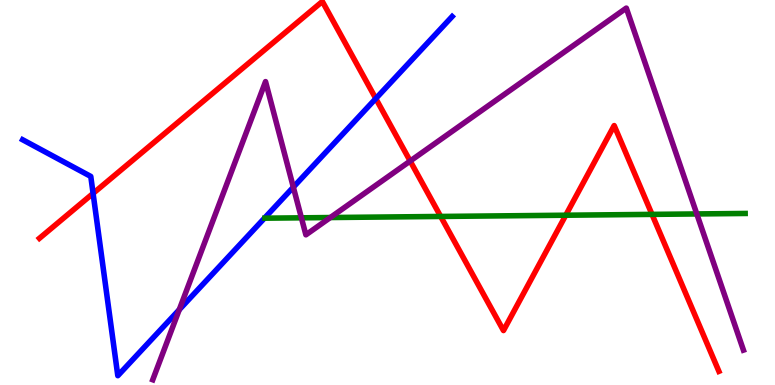[{'lines': ['blue', 'red'], 'intersections': [{'x': 1.2, 'y': 4.98}, {'x': 4.85, 'y': 7.44}]}, {'lines': ['green', 'red'], 'intersections': [{'x': 5.69, 'y': 4.38}, {'x': 7.3, 'y': 4.41}, {'x': 8.41, 'y': 4.43}]}, {'lines': ['purple', 'red'], 'intersections': [{'x': 5.29, 'y': 5.82}]}, {'lines': ['blue', 'green'], 'intersections': []}, {'lines': ['blue', 'purple'], 'intersections': [{'x': 2.31, 'y': 1.96}, {'x': 3.78, 'y': 5.14}]}, {'lines': ['green', 'purple'], 'intersections': [{'x': 3.89, 'y': 4.34}, {'x': 4.26, 'y': 4.35}, {'x': 8.99, 'y': 4.44}]}]